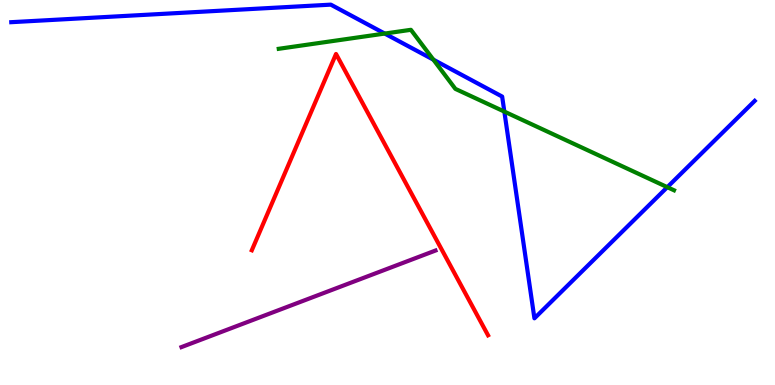[{'lines': ['blue', 'red'], 'intersections': []}, {'lines': ['green', 'red'], 'intersections': []}, {'lines': ['purple', 'red'], 'intersections': []}, {'lines': ['blue', 'green'], 'intersections': [{'x': 4.96, 'y': 9.13}, {'x': 5.59, 'y': 8.45}, {'x': 6.51, 'y': 7.1}, {'x': 8.61, 'y': 5.14}]}, {'lines': ['blue', 'purple'], 'intersections': []}, {'lines': ['green', 'purple'], 'intersections': []}]